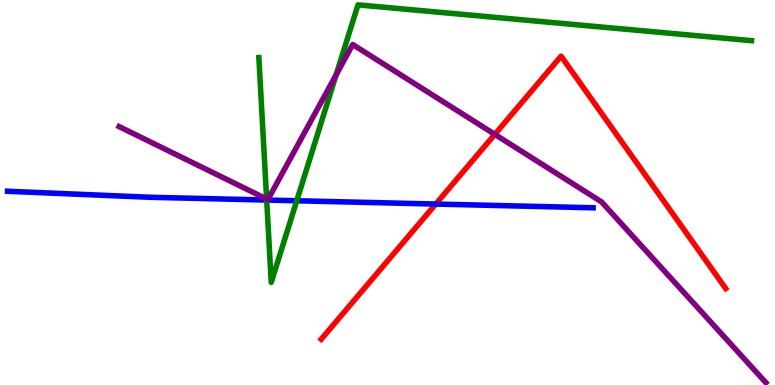[{'lines': ['blue', 'red'], 'intersections': [{'x': 5.62, 'y': 4.7}]}, {'lines': ['green', 'red'], 'intersections': []}, {'lines': ['purple', 'red'], 'intersections': [{'x': 6.38, 'y': 6.51}]}, {'lines': ['blue', 'green'], 'intersections': [{'x': 3.44, 'y': 4.8}, {'x': 3.83, 'y': 4.79}]}, {'lines': ['blue', 'purple'], 'intersections': []}, {'lines': ['green', 'purple'], 'intersections': [{'x': 3.44, 'y': 4.83}, {'x': 4.34, 'y': 8.06}]}]